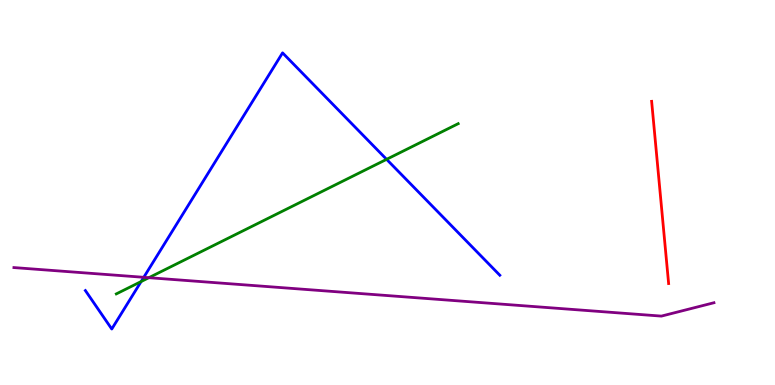[{'lines': ['blue', 'red'], 'intersections': []}, {'lines': ['green', 'red'], 'intersections': []}, {'lines': ['purple', 'red'], 'intersections': []}, {'lines': ['blue', 'green'], 'intersections': [{'x': 1.82, 'y': 2.69}, {'x': 4.99, 'y': 5.86}]}, {'lines': ['blue', 'purple'], 'intersections': [{'x': 1.85, 'y': 2.8}]}, {'lines': ['green', 'purple'], 'intersections': [{'x': 1.92, 'y': 2.79}]}]